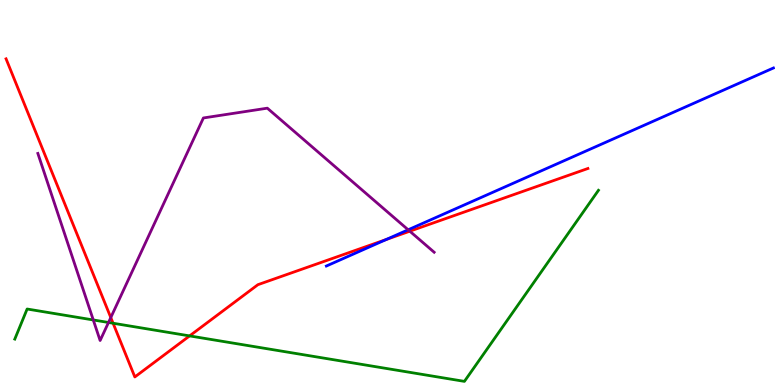[{'lines': ['blue', 'red'], 'intersections': [{'x': 4.98, 'y': 3.78}]}, {'lines': ['green', 'red'], 'intersections': [{'x': 1.46, 'y': 1.6}, {'x': 2.45, 'y': 1.28}]}, {'lines': ['purple', 'red'], 'intersections': [{'x': 1.43, 'y': 1.75}, {'x': 5.29, 'y': 3.99}]}, {'lines': ['blue', 'green'], 'intersections': []}, {'lines': ['blue', 'purple'], 'intersections': [{'x': 5.27, 'y': 4.03}]}, {'lines': ['green', 'purple'], 'intersections': [{'x': 1.2, 'y': 1.69}, {'x': 1.4, 'y': 1.62}]}]